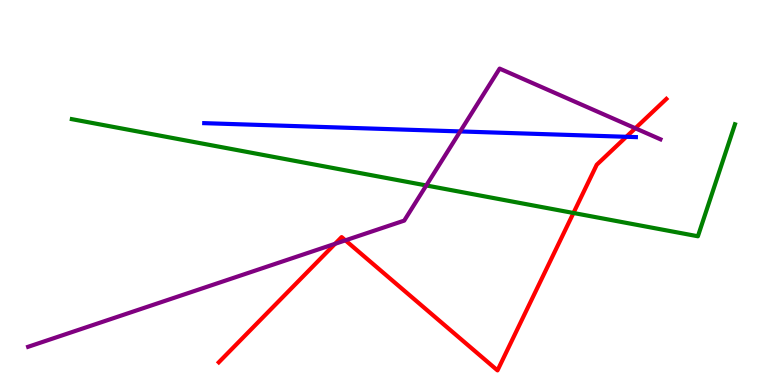[{'lines': ['blue', 'red'], 'intersections': [{'x': 8.08, 'y': 6.45}]}, {'lines': ['green', 'red'], 'intersections': [{'x': 7.4, 'y': 4.47}]}, {'lines': ['purple', 'red'], 'intersections': [{'x': 4.32, 'y': 3.67}, {'x': 4.46, 'y': 3.76}, {'x': 8.2, 'y': 6.67}]}, {'lines': ['blue', 'green'], 'intersections': []}, {'lines': ['blue', 'purple'], 'intersections': [{'x': 5.94, 'y': 6.59}]}, {'lines': ['green', 'purple'], 'intersections': [{'x': 5.5, 'y': 5.18}]}]